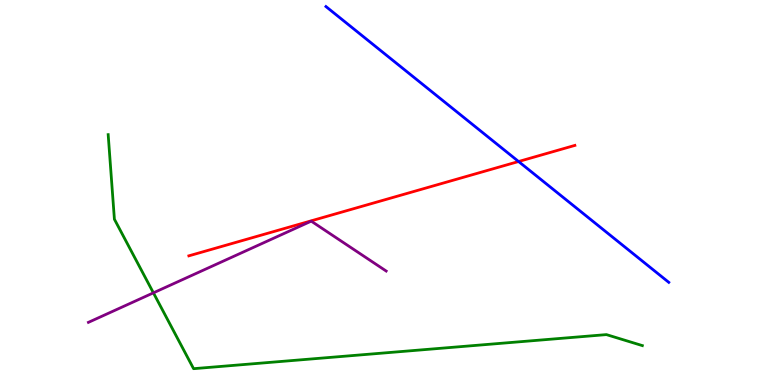[{'lines': ['blue', 'red'], 'intersections': [{'x': 6.69, 'y': 5.8}]}, {'lines': ['green', 'red'], 'intersections': []}, {'lines': ['purple', 'red'], 'intersections': []}, {'lines': ['blue', 'green'], 'intersections': []}, {'lines': ['blue', 'purple'], 'intersections': []}, {'lines': ['green', 'purple'], 'intersections': [{'x': 1.98, 'y': 2.39}]}]